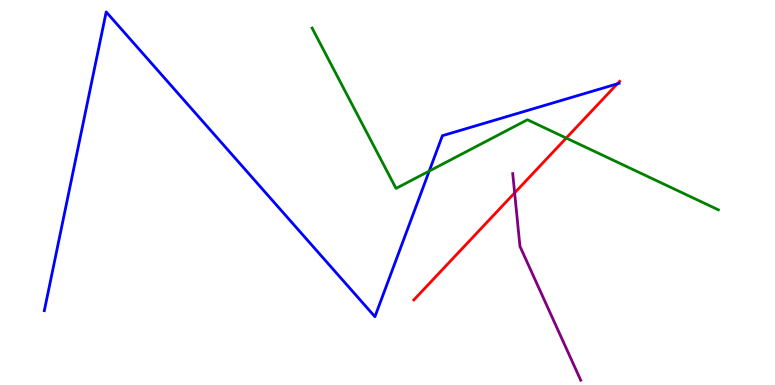[{'lines': ['blue', 'red'], 'intersections': [{'x': 7.96, 'y': 7.82}]}, {'lines': ['green', 'red'], 'intersections': [{'x': 7.31, 'y': 6.41}]}, {'lines': ['purple', 'red'], 'intersections': [{'x': 6.64, 'y': 4.99}]}, {'lines': ['blue', 'green'], 'intersections': [{'x': 5.54, 'y': 5.56}]}, {'lines': ['blue', 'purple'], 'intersections': []}, {'lines': ['green', 'purple'], 'intersections': []}]